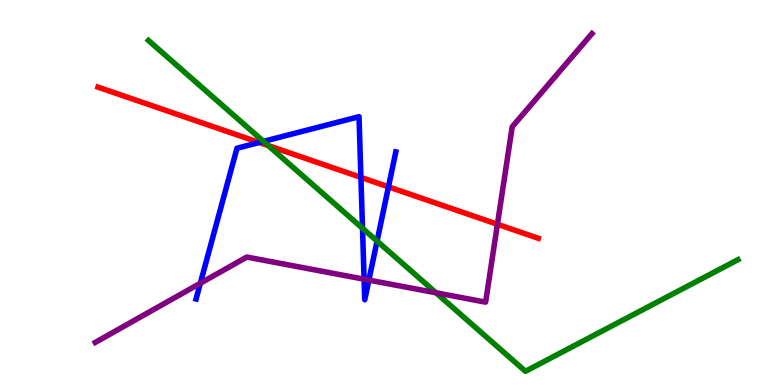[{'lines': ['blue', 'red'], 'intersections': [{'x': 3.34, 'y': 6.3}, {'x': 4.66, 'y': 5.39}, {'x': 5.01, 'y': 5.15}]}, {'lines': ['green', 'red'], 'intersections': [{'x': 3.46, 'y': 6.22}]}, {'lines': ['purple', 'red'], 'intersections': [{'x': 6.42, 'y': 4.18}]}, {'lines': ['blue', 'green'], 'intersections': [{'x': 3.4, 'y': 6.33}, {'x': 4.68, 'y': 4.07}, {'x': 4.87, 'y': 3.74}]}, {'lines': ['blue', 'purple'], 'intersections': [{'x': 2.59, 'y': 2.64}, {'x': 4.7, 'y': 2.75}, {'x': 4.76, 'y': 2.72}]}, {'lines': ['green', 'purple'], 'intersections': [{'x': 5.63, 'y': 2.4}]}]